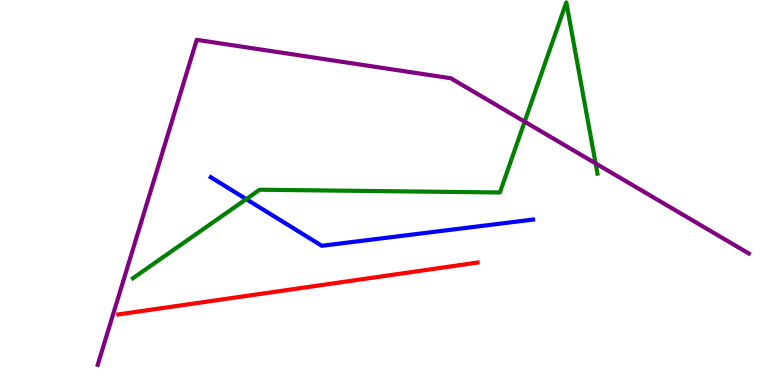[{'lines': ['blue', 'red'], 'intersections': []}, {'lines': ['green', 'red'], 'intersections': []}, {'lines': ['purple', 'red'], 'intersections': []}, {'lines': ['blue', 'green'], 'intersections': [{'x': 3.18, 'y': 4.83}]}, {'lines': ['blue', 'purple'], 'intersections': []}, {'lines': ['green', 'purple'], 'intersections': [{'x': 6.77, 'y': 6.84}, {'x': 7.69, 'y': 5.76}]}]